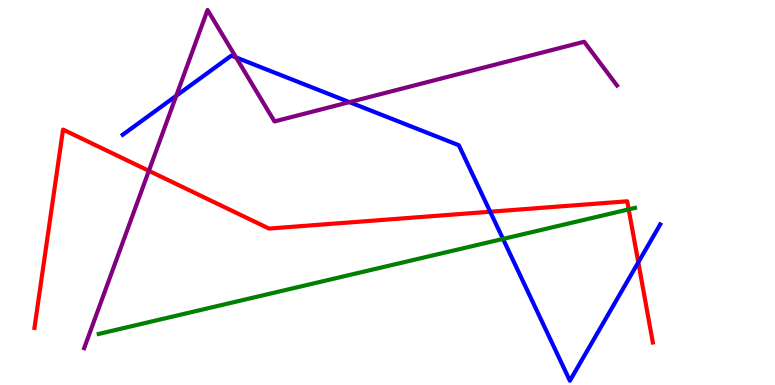[{'lines': ['blue', 'red'], 'intersections': [{'x': 6.32, 'y': 4.5}, {'x': 8.24, 'y': 3.19}]}, {'lines': ['green', 'red'], 'intersections': [{'x': 8.11, 'y': 4.56}]}, {'lines': ['purple', 'red'], 'intersections': [{'x': 1.92, 'y': 5.56}]}, {'lines': ['blue', 'green'], 'intersections': [{'x': 6.49, 'y': 3.79}]}, {'lines': ['blue', 'purple'], 'intersections': [{'x': 2.27, 'y': 7.51}, {'x': 3.05, 'y': 8.51}, {'x': 4.51, 'y': 7.35}]}, {'lines': ['green', 'purple'], 'intersections': []}]